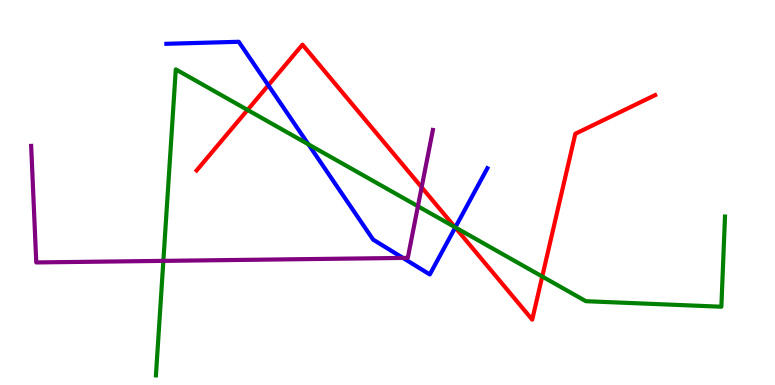[{'lines': ['blue', 'red'], 'intersections': [{'x': 3.46, 'y': 7.79}, {'x': 5.87, 'y': 4.09}]}, {'lines': ['green', 'red'], 'intersections': [{'x': 3.19, 'y': 7.14}, {'x': 5.87, 'y': 4.1}, {'x': 7.0, 'y': 2.82}]}, {'lines': ['purple', 'red'], 'intersections': [{'x': 5.44, 'y': 5.14}]}, {'lines': ['blue', 'green'], 'intersections': [{'x': 3.98, 'y': 6.25}, {'x': 5.87, 'y': 4.09}]}, {'lines': ['blue', 'purple'], 'intersections': [{'x': 5.2, 'y': 3.3}]}, {'lines': ['green', 'purple'], 'intersections': [{'x': 2.11, 'y': 3.22}, {'x': 5.39, 'y': 4.64}]}]